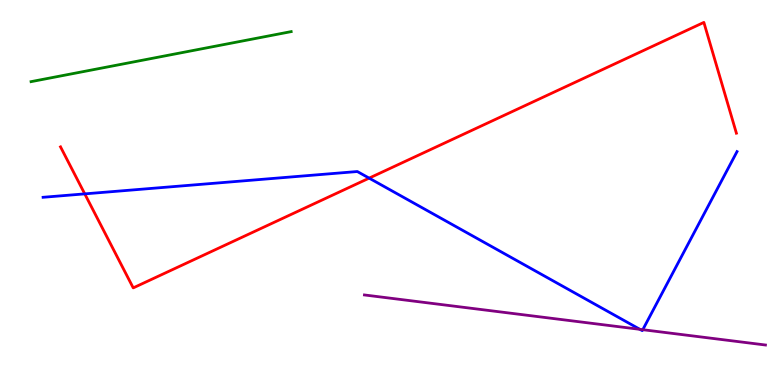[{'lines': ['blue', 'red'], 'intersections': [{'x': 1.09, 'y': 4.96}, {'x': 4.76, 'y': 5.37}]}, {'lines': ['green', 'red'], 'intersections': []}, {'lines': ['purple', 'red'], 'intersections': []}, {'lines': ['blue', 'green'], 'intersections': []}, {'lines': ['blue', 'purple'], 'intersections': [{'x': 8.26, 'y': 1.45}, {'x': 8.29, 'y': 1.44}]}, {'lines': ['green', 'purple'], 'intersections': []}]